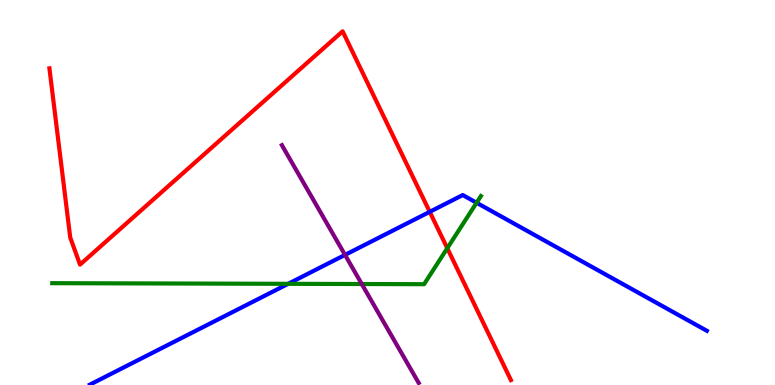[{'lines': ['blue', 'red'], 'intersections': [{'x': 5.54, 'y': 4.5}]}, {'lines': ['green', 'red'], 'intersections': [{'x': 5.77, 'y': 3.55}]}, {'lines': ['purple', 'red'], 'intersections': []}, {'lines': ['blue', 'green'], 'intersections': [{'x': 3.72, 'y': 2.63}, {'x': 6.15, 'y': 4.73}]}, {'lines': ['blue', 'purple'], 'intersections': [{'x': 4.45, 'y': 3.38}]}, {'lines': ['green', 'purple'], 'intersections': [{'x': 4.67, 'y': 2.62}]}]